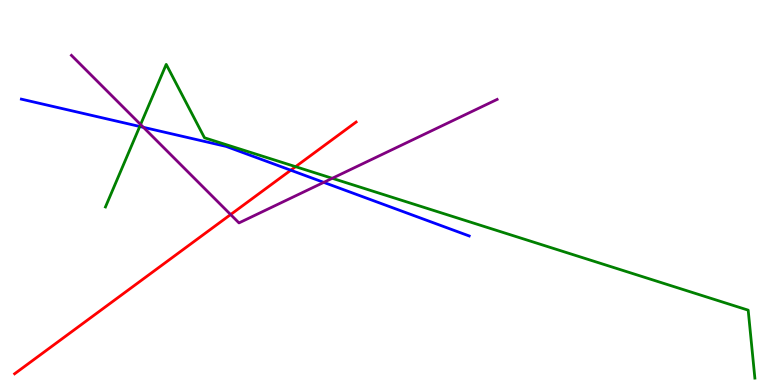[{'lines': ['blue', 'red'], 'intersections': [{'x': 3.75, 'y': 5.58}]}, {'lines': ['green', 'red'], 'intersections': [{'x': 3.81, 'y': 5.67}]}, {'lines': ['purple', 'red'], 'intersections': [{'x': 2.98, 'y': 4.43}]}, {'lines': ['blue', 'green'], 'intersections': [{'x': 1.8, 'y': 6.72}]}, {'lines': ['blue', 'purple'], 'intersections': [{'x': 1.85, 'y': 6.69}, {'x': 4.18, 'y': 5.26}]}, {'lines': ['green', 'purple'], 'intersections': [{'x': 1.81, 'y': 6.77}, {'x': 4.29, 'y': 5.37}]}]